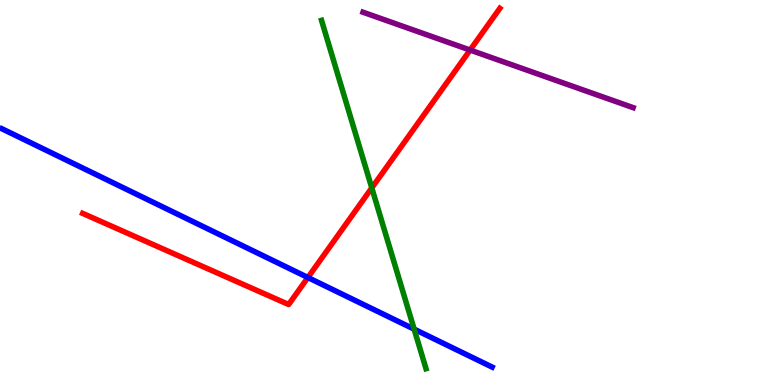[{'lines': ['blue', 'red'], 'intersections': [{'x': 3.97, 'y': 2.79}]}, {'lines': ['green', 'red'], 'intersections': [{'x': 4.8, 'y': 5.12}]}, {'lines': ['purple', 'red'], 'intersections': [{'x': 6.07, 'y': 8.7}]}, {'lines': ['blue', 'green'], 'intersections': [{'x': 5.34, 'y': 1.45}]}, {'lines': ['blue', 'purple'], 'intersections': []}, {'lines': ['green', 'purple'], 'intersections': []}]